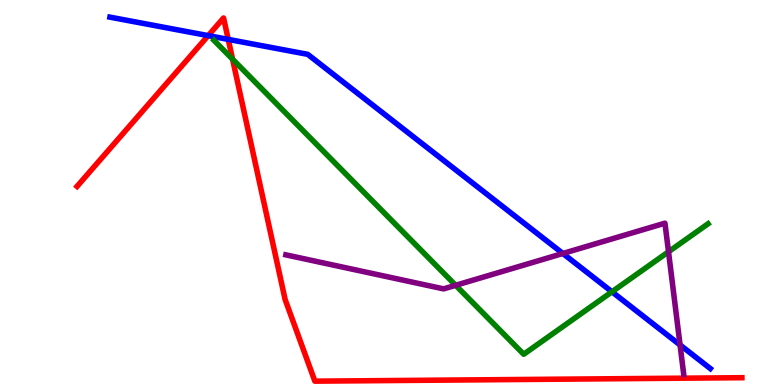[{'lines': ['blue', 'red'], 'intersections': [{'x': 2.69, 'y': 9.07}, {'x': 2.95, 'y': 8.98}]}, {'lines': ['green', 'red'], 'intersections': [{'x': 3.0, 'y': 8.46}]}, {'lines': ['purple', 'red'], 'intersections': []}, {'lines': ['blue', 'green'], 'intersections': [{'x': 7.9, 'y': 2.42}]}, {'lines': ['blue', 'purple'], 'intersections': [{'x': 7.26, 'y': 3.42}, {'x': 8.78, 'y': 1.04}]}, {'lines': ['green', 'purple'], 'intersections': [{'x': 5.88, 'y': 2.59}, {'x': 8.63, 'y': 3.46}]}]